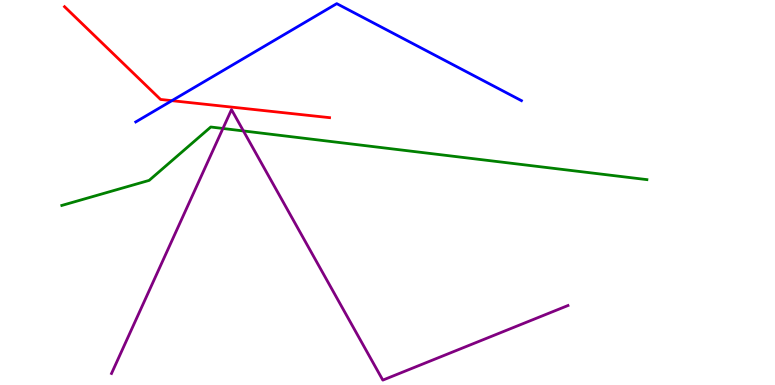[{'lines': ['blue', 'red'], 'intersections': [{'x': 2.22, 'y': 7.39}]}, {'lines': ['green', 'red'], 'intersections': []}, {'lines': ['purple', 'red'], 'intersections': []}, {'lines': ['blue', 'green'], 'intersections': []}, {'lines': ['blue', 'purple'], 'intersections': []}, {'lines': ['green', 'purple'], 'intersections': [{'x': 2.88, 'y': 6.66}, {'x': 3.14, 'y': 6.6}]}]